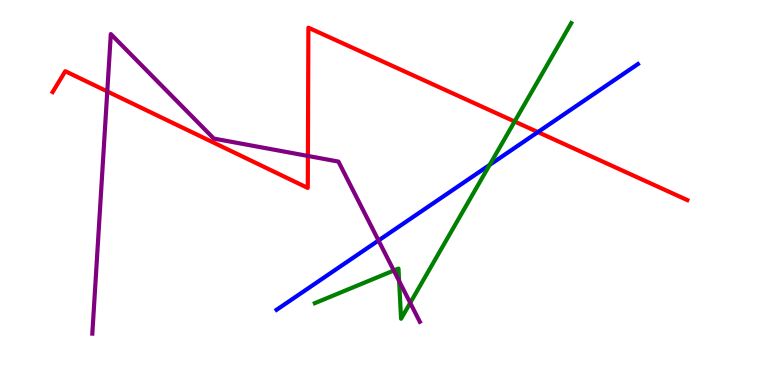[{'lines': ['blue', 'red'], 'intersections': [{'x': 6.94, 'y': 6.57}]}, {'lines': ['green', 'red'], 'intersections': [{'x': 6.64, 'y': 6.84}]}, {'lines': ['purple', 'red'], 'intersections': [{'x': 1.38, 'y': 7.63}, {'x': 3.97, 'y': 5.95}]}, {'lines': ['blue', 'green'], 'intersections': [{'x': 6.32, 'y': 5.72}]}, {'lines': ['blue', 'purple'], 'intersections': [{'x': 4.88, 'y': 3.75}]}, {'lines': ['green', 'purple'], 'intersections': [{'x': 5.08, 'y': 2.97}, {'x': 5.15, 'y': 2.7}, {'x': 5.29, 'y': 2.13}]}]